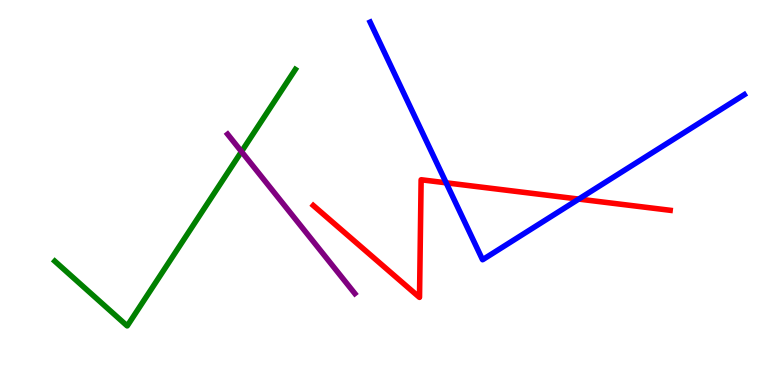[{'lines': ['blue', 'red'], 'intersections': [{'x': 5.76, 'y': 5.25}, {'x': 7.47, 'y': 4.83}]}, {'lines': ['green', 'red'], 'intersections': []}, {'lines': ['purple', 'red'], 'intersections': []}, {'lines': ['blue', 'green'], 'intersections': []}, {'lines': ['blue', 'purple'], 'intersections': []}, {'lines': ['green', 'purple'], 'intersections': [{'x': 3.12, 'y': 6.06}]}]